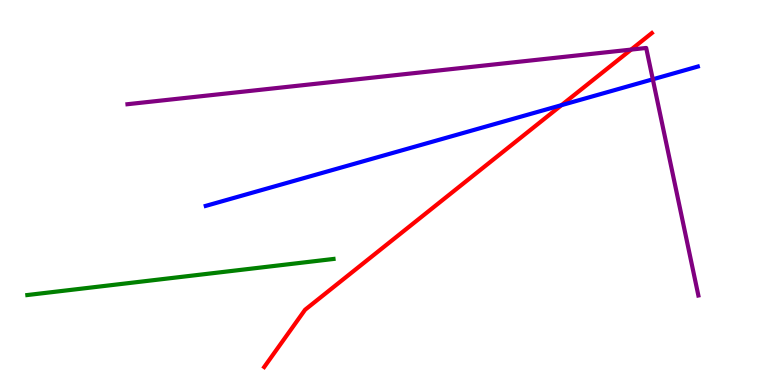[{'lines': ['blue', 'red'], 'intersections': [{'x': 7.25, 'y': 7.27}]}, {'lines': ['green', 'red'], 'intersections': []}, {'lines': ['purple', 'red'], 'intersections': [{'x': 8.14, 'y': 8.71}]}, {'lines': ['blue', 'green'], 'intersections': []}, {'lines': ['blue', 'purple'], 'intersections': [{'x': 8.42, 'y': 7.94}]}, {'lines': ['green', 'purple'], 'intersections': []}]